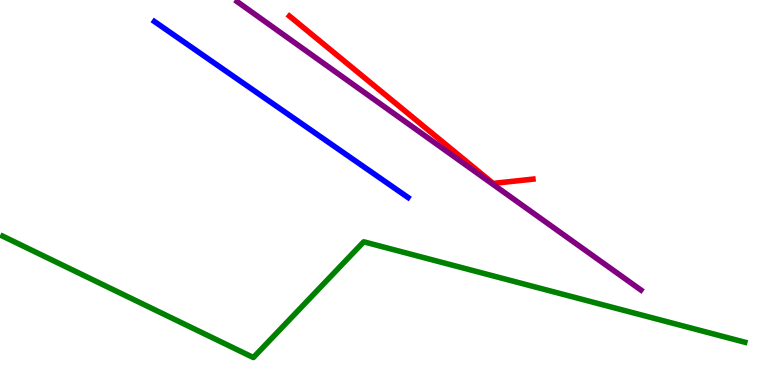[{'lines': ['blue', 'red'], 'intersections': []}, {'lines': ['green', 'red'], 'intersections': []}, {'lines': ['purple', 'red'], 'intersections': []}, {'lines': ['blue', 'green'], 'intersections': []}, {'lines': ['blue', 'purple'], 'intersections': []}, {'lines': ['green', 'purple'], 'intersections': []}]